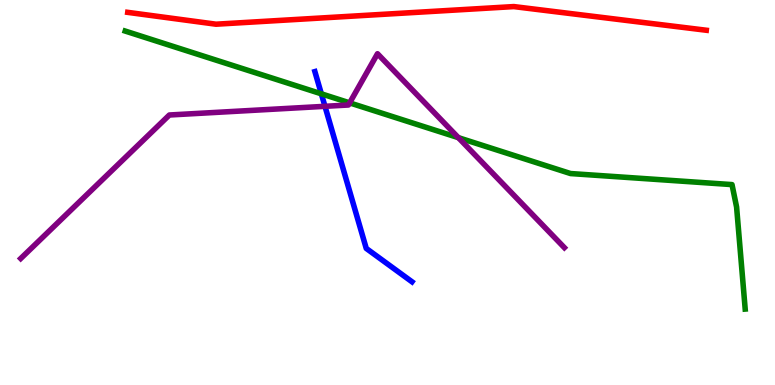[{'lines': ['blue', 'red'], 'intersections': []}, {'lines': ['green', 'red'], 'intersections': []}, {'lines': ['purple', 'red'], 'intersections': []}, {'lines': ['blue', 'green'], 'intersections': [{'x': 4.15, 'y': 7.56}]}, {'lines': ['blue', 'purple'], 'intersections': [{'x': 4.19, 'y': 7.24}]}, {'lines': ['green', 'purple'], 'intersections': [{'x': 4.51, 'y': 7.33}, {'x': 5.91, 'y': 6.42}]}]